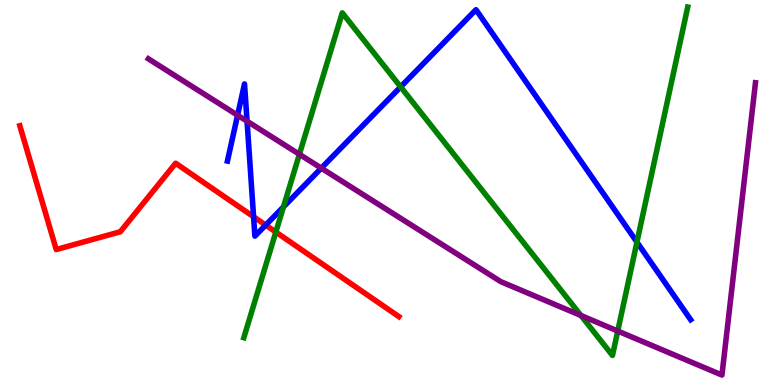[{'lines': ['blue', 'red'], 'intersections': [{'x': 3.27, 'y': 4.37}, {'x': 3.43, 'y': 4.15}]}, {'lines': ['green', 'red'], 'intersections': [{'x': 3.56, 'y': 3.97}]}, {'lines': ['purple', 'red'], 'intersections': []}, {'lines': ['blue', 'green'], 'intersections': [{'x': 3.66, 'y': 4.63}, {'x': 5.17, 'y': 7.74}, {'x': 8.22, 'y': 3.71}]}, {'lines': ['blue', 'purple'], 'intersections': [{'x': 3.07, 'y': 7.01}, {'x': 3.19, 'y': 6.85}, {'x': 4.15, 'y': 5.63}]}, {'lines': ['green', 'purple'], 'intersections': [{'x': 3.86, 'y': 5.99}, {'x': 7.5, 'y': 1.81}, {'x': 7.97, 'y': 1.4}]}]